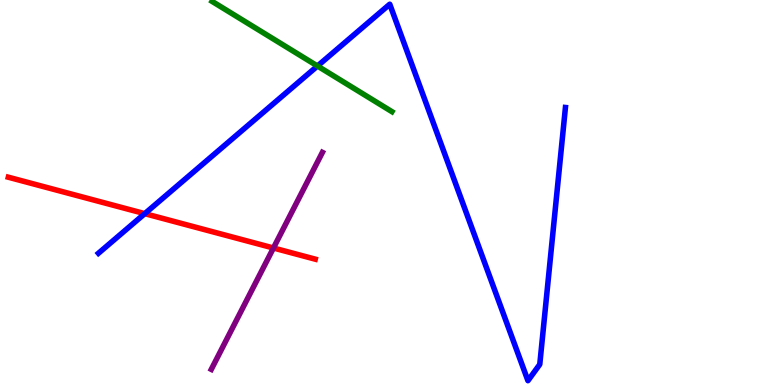[{'lines': ['blue', 'red'], 'intersections': [{'x': 1.87, 'y': 4.45}]}, {'lines': ['green', 'red'], 'intersections': []}, {'lines': ['purple', 'red'], 'intersections': [{'x': 3.53, 'y': 3.56}]}, {'lines': ['blue', 'green'], 'intersections': [{'x': 4.1, 'y': 8.29}]}, {'lines': ['blue', 'purple'], 'intersections': []}, {'lines': ['green', 'purple'], 'intersections': []}]